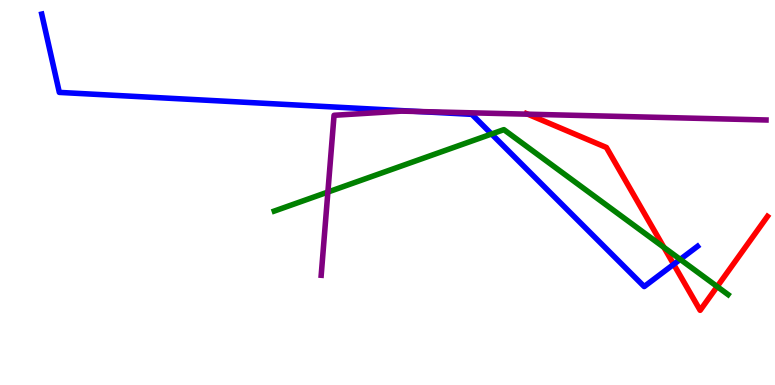[{'lines': ['blue', 'red'], 'intersections': [{'x': 8.69, 'y': 3.13}]}, {'lines': ['green', 'red'], 'intersections': [{'x': 8.57, 'y': 3.57}, {'x': 9.25, 'y': 2.56}]}, {'lines': ['purple', 'red'], 'intersections': [{'x': 6.81, 'y': 7.03}]}, {'lines': ['blue', 'green'], 'intersections': [{'x': 6.34, 'y': 6.52}, {'x': 8.78, 'y': 3.26}]}, {'lines': ['blue', 'purple'], 'intersections': [{'x': 5.4, 'y': 7.1}]}, {'lines': ['green', 'purple'], 'intersections': [{'x': 4.23, 'y': 5.01}]}]